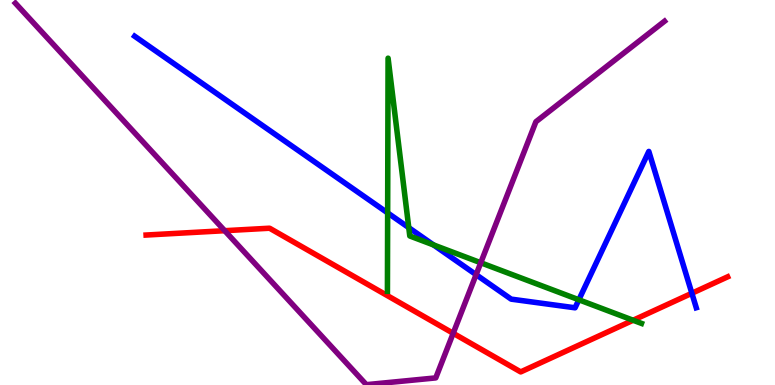[{'lines': ['blue', 'red'], 'intersections': [{'x': 8.93, 'y': 2.38}]}, {'lines': ['green', 'red'], 'intersections': [{'x': 8.17, 'y': 1.68}]}, {'lines': ['purple', 'red'], 'intersections': [{'x': 2.9, 'y': 4.01}, {'x': 5.85, 'y': 1.34}]}, {'lines': ['blue', 'green'], 'intersections': [{'x': 5.0, 'y': 4.47}, {'x': 5.27, 'y': 4.09}, {'x': 5.59, 'y': 3.64}, {'x': 7.47, 'y': 2.21}]}, {'lines': ['blue', 'purple'], 'intersections': [{'x': 6.14, 'y': 2.87}]}, {'lines': ['green', 'purple'], 'intersections': [{'x': 6.2, 'y': 3.18}]}]